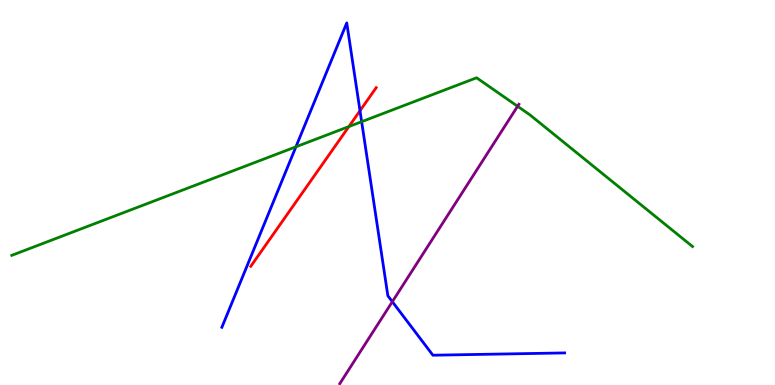[{'lines': ['blue', 'red'], 'intersections': [{'x': 4.65, 'y': 7.12}]}, {'lines': ['green', 'red'], 'intersections': [{'x': 4.5, 'y': 6.71}]}, {'lines': ['purple', 'red'], 'intersections': []}, {'lines': ['blue', 'green'], 'intersections': [{'x': 3.82, 'y': 6.19}, {'x': 4.67, 'y': 6.84}]}, {'lines': ['blue', 'purple'], 'intersections': [{'x': 5.06, 'y': 2.16}]}, {'lines': ['green', 'purple'], 'intersections': [{'x': 6.68, 'y': 7.24}]}]